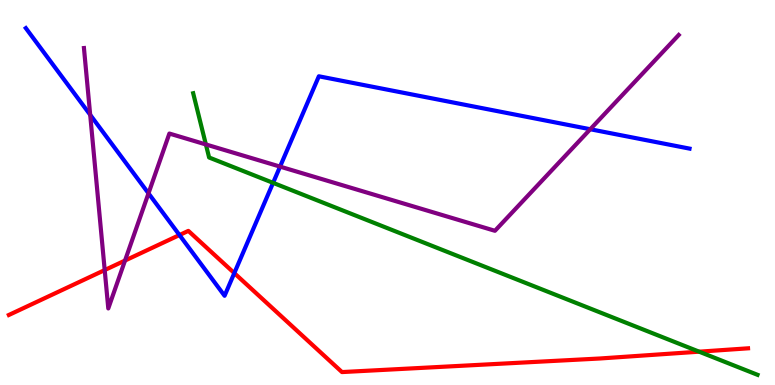[{'lines': ['blue', 'red'], 'intersections': [{'x': 2.32, 'y': 3.9}, {'x': 3.02, 'y': 2.91}]}, {'lines': ['green', 'red'], 'intersections': [{'x': 9.02, 'y': 0.865}]}, {'lines': ['purple', 'red'], 'intersections': [{'x': 1.35, 'y': 2.99}, {'x': 1.61, 'y': 3.23}]}, {'lines': ['blue', 'green'], 'intersections': [{'x': 3.52, 'y': 5.25}]}, {'lines': ['blue', 'purple'], 'intersections': [{'x': 1.16, 'y': 7.02}, {'x': 1.92, 'y': 4.98}, {'x': 3.61, 'y': 5.67}, {'x': 7.62, 'y': 6.64}]}, {'lines': ['green', 'purple'], 'intersections': [{'x': 2.66, 'y': 6.25}]}]